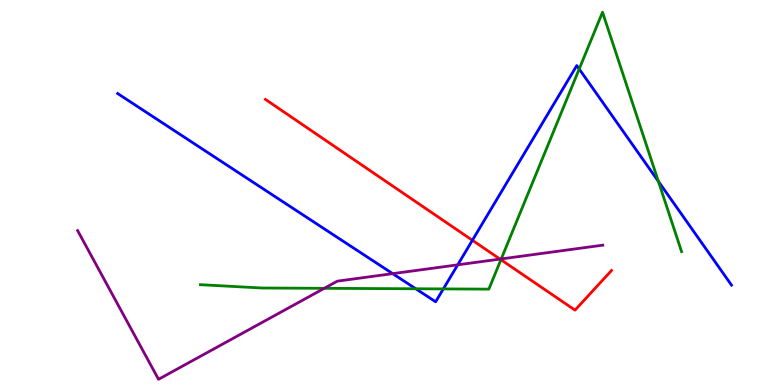[{'lines': ['blue', 'red'], 'intersections': [{'x': 6.1, 'y': 3.76}]}, {'lines': ['green', 'red'], 'intersections': [{'x': 6.46, 'y': 3.25}]}, {'lines': ['purple', 'red'], 'intersections': [{'x': 6.45, 'y': 3.27}]}, {'lines': ['blue', 'green'], 'intersections': [{'x': 5.36, 'y': 2.5}, {'x': 5.72, 'y': 2.5}, {'x': 7.47, 'y': 8.21}, {'x': 8.5, 'y': 5.29}]}, {'lines': ['blue', 'purple'], 'intersections': [{'x': 5.07, 'y': 2.89}, {'x': 5.91, 'y': 3.12}]}, {'lines': ['green', 'purple'], 'intersections': [{'x': 4.18, 'y': 2.51}, {'x': 6.47, 'y': 3.27}]}]